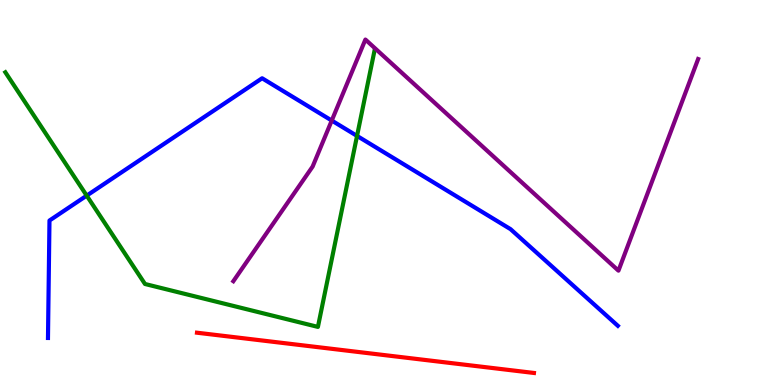[{'lines': ['blue', 'red'], 'intersections': []}, {'lines': ['green', 'red'], 'intersections': []}, {'lines': ['purple', 'red'], 'intersections': []}, {'lines': ['blue', 'green'], 'intersections': [{'x': 1.12, 'y': 4.92}, {'x': 4.61, 'y': 6.47}]}, {'lines': ['blue', 'purple'], 'intersections': [{'x': 4.28, 'y': 6.87}]}, {'lines': ['green', 'purple'], 'intersections': []}]